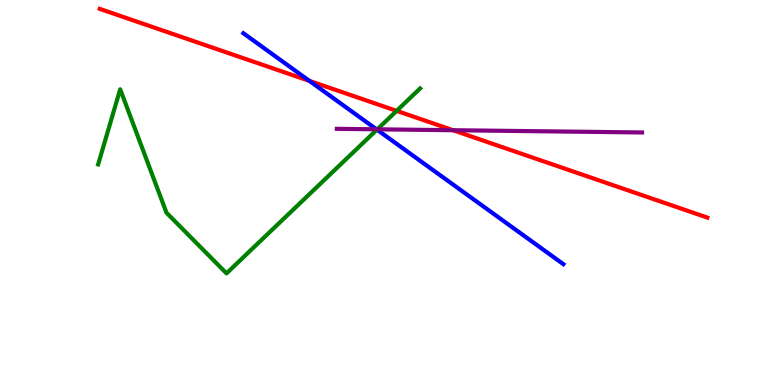[{'lines': ['blue', 'red'], 'intersections': [{'x': 3.99, 'y': 7.9}]}, {'lines': ['green', 'red'], 'intersections': [{'x': 5.12, 'y': 7.12}]}, {'lines': ['purple', 'red'], 'intersections': [{'x': 5.85, 'y': 6.62}]}, {'lines': ['blue', 'green'], 'intersections': [{'x': 4.86, 'y': 6.63}]}, {'lines': ['blue', 'purple'], 'intersections': [{'x': 4.86, 'y': 6.64}]}, {'lines': ['green', 'purple'], 'intersections': [{'x': 4.87, 'y': 6.64}]}]